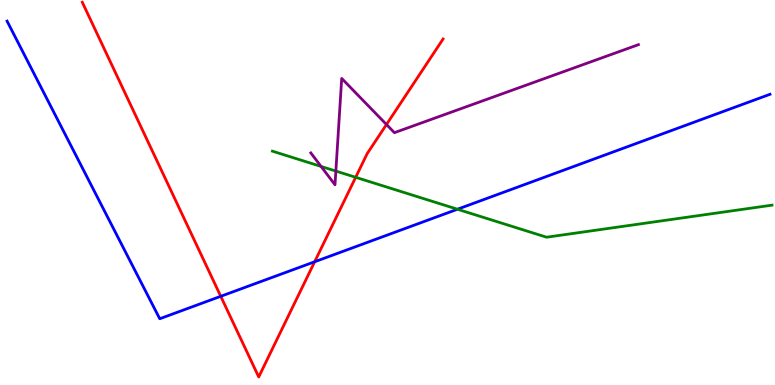[{'lines': ['blue', 'red'], 'intersections': [{'x': 2.85, 'y': 2.3}, {'x': 4.06, 'y': 3.2}]}, {'lines': ['green', 'red'], 'intersections': [{'x': 4.59, 'y': 5.39}]}, {'lines': ['purple', 'red'], 'intersections': [{'x': 4.99, 'y': 6.77}]}, {'lines': ['blue', 'green'], 'intersections': [{'x': 5.9, 'y': 4.57}]}, {'lines': ['blue', 'purple'], 'intersections': []}, {'lines': ['green', 'purple'], 'intersections': [{'x': 4.14, 'y': 5.68}, {'x': 4.33, 'y': 5.56}]}]